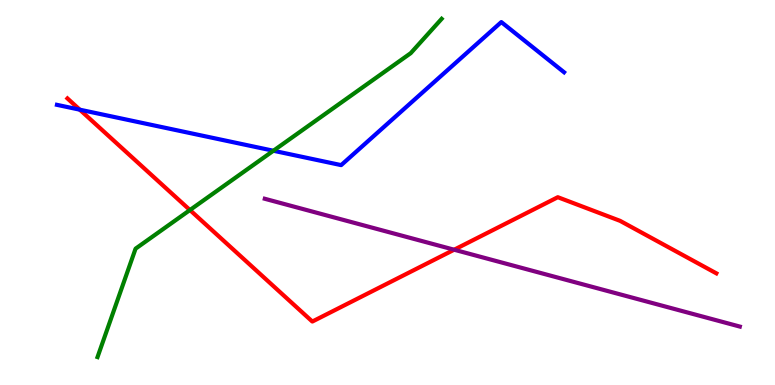[{'lines': ['blue', 'red'], 'intersections': [{'x': 1.03, 'y': 7.15}]}, {'lines': ['green', 'red'], 'intersections': [{'x': 2.45, 'y': 4.54}]}, {'lines': ['purple', 'red'], 'intersections': [{'x': 5.86, 'y': 3.51}]}, {'lines': ['blue', 'green'], 'intersections': [{'x': 3.53, 'y': 6.08}]}, {'lines': ['blue', 'purple'], 'intersections': []}, {'lines': ['green', 'purple'], 'intersections': []}]